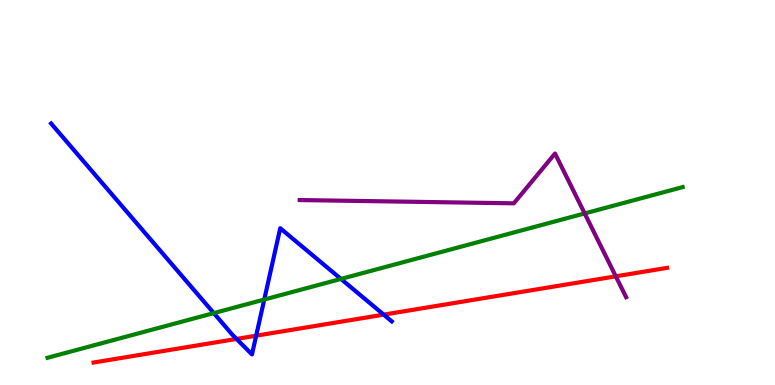[{'lines': ['blue', 'red'], 'intersections': [{'x': 3.05, 'y': 1.2}, {'x': 3.31, 'y': 1.28}, {'x': 4.95, 'y': 1.83}]}, {'lines': ['green', 'red'], 'intersections': []}, {'lines': ['purple', 'red'], 'intersections': [{'x': 7.95, 'y': 2.82}]}, {'lines': ['blue', 'green'], 'intersections': [{'x': 2.76, 'y': 1.87}, {'x': 3.41, 'y': 2.22}, {'x': 4.4, 'y': 2.75}]}, {'lines': ['blue', 'purple'], 'intersections': []}, {'lines': ['green', 'purple'], 'intersections': [{'x': 7.54, 'y': 4.46}]}]